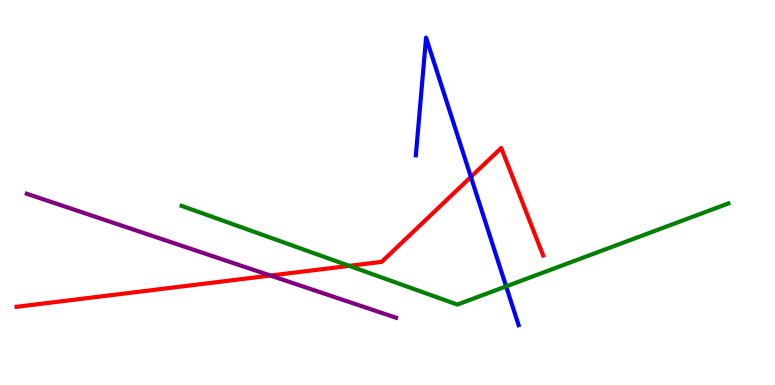[{'lines': ['blue', 'red'], 'intersections': [{'x': 6.08, 'y': 5.4}]}, {'lines': ['green', 'red'], 'intersections': [{'x': 4.51, 'y': 3.09}]}, {'lines': ['purple', 'red'], 'intersections': [{'x': 3.49, 'y': 2.84}]}, {'lines': ['blue', 'green'], 'intersections': [{'x': 6.53, 'y': 2.56}]}, {'lines': ['blue', 'purple'], 'intersections': []}, {'lines': ['green', 'purple'], 'intersections': []}]